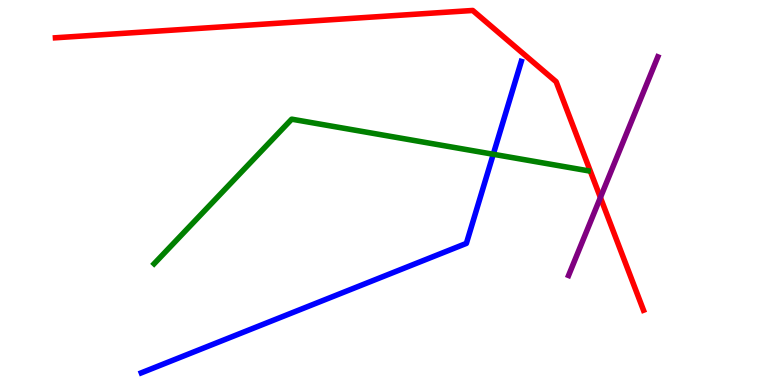[{'lines': ['blue', 'red'], 'intersections': []}, {'lines': ['green', 'red'], 'intersections': []}, {'lines': ['purple', 'red'], 'intersections': [{'x': 7.75, 'y': 4.87}]}, {'lines': ['blue', 'green'], 'intersections': [{'x': 6.36, 'y': 5.99}]}, {'lines': ['blue', 'purple'], 'intersections': []}, {'lines': ['green', 'purple'], 'intersections': []}]